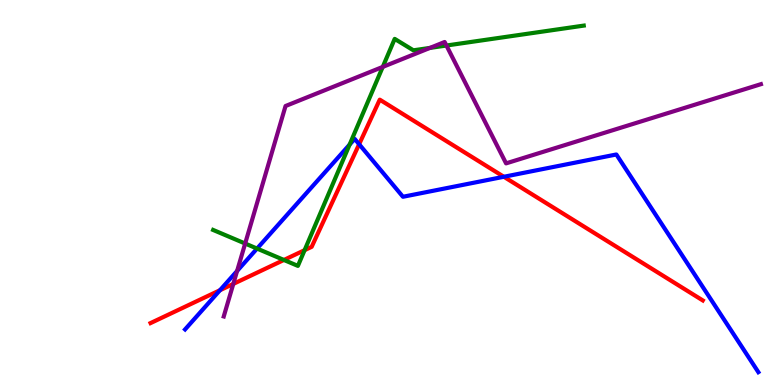[{'lines': ['blue', 'red'], 'intersections': [{'x': 2.84, 'y': 2.46}, {'x': 4.63, 'y': 6.25}, {'x': 6.5, 'y': 5.41}]}, {'lines': ['green', 'red'], 'intersections': [{'x': 3.66, 'y': 3.25}, {'x': 3.93, 'y': 3.5}]}, {'lines': ['purple', 'red'], 'intersections': [{'x': 3.01, 'y': 2.63}]}, {'lines': ['blue', 'green'], 'intersections': [{'x': 3.32, 'y': 3.54}, {'x': 4.51, 'y': 6.24}]}, {'lines': ['blue', 'purple'], 'intersections': [{'x': 3.06, 'y': 2.96}]}, {'lines': ['green', 'purple'], 'intersections': [{'x': 3.16, 'y': 3.67}, {'x': 4.94, 'y': 8.26}, {'x': 5.55, 'y': 8.76}, {'x': 5.76, 'y': 8.82}]}]